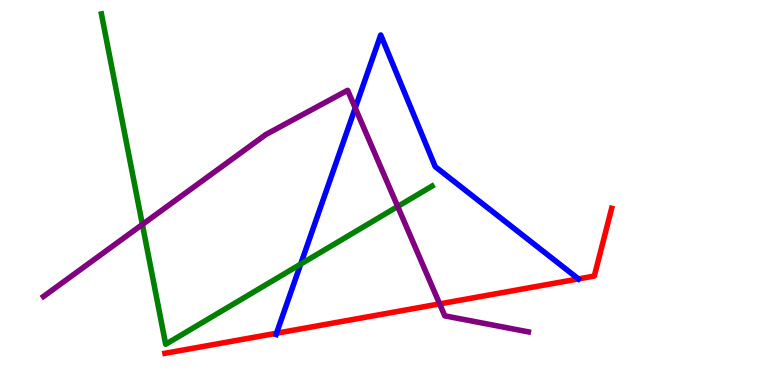[{'lines': ['blue', 'red'], 'intersections': [{'x': 3.57, 'y': 1.34}, {'x': 7.46, 'y': 2.76}]}, {'lines': ['green', 'red'], 'intersections': []}, {'lines': ['purple', 'red'], 'intersections': [{'x': 5.67, 'y': 2.11}]}, {'lines': ['blue', 'green'], 'intersections': [{'x': 3.88, 'y': 3.14}]}, {'lines': ['blue', 'purple'], 'intersections': [{'x': 4.58, 'y': 7.2}]}, {'lines': ['green', 'purple'], 'intersections': [{'x': 1.84, 'y': 4.17}, {'x': 5.13, 'y': 4.64}]}]